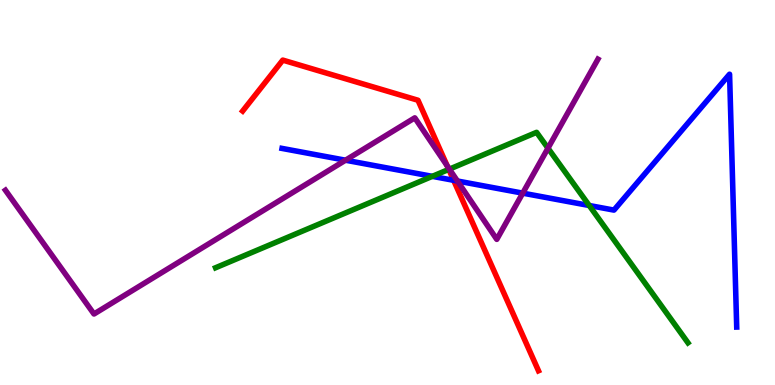[{'lines': ['blue', 'red'], 'intersections': [{'x': 5.85, 'y': 5.32}]}, {'lines': ['green', 'red'], 'intersections': [{'x': 5.79, 'y': 5.6}]}, {'lines': ['purple', 'red'], 'intersections': [{'x': 5.77, 'y': 5.69}]}, {'lines': ['blue', 'green'], 'intersections': [{'x': 5.58, 'y': 5.42}, {'x': 7.6, 'y': 4.66}]}, {'lines': ['blue', 'purple'], 'intersections': [{'x': 4.46, 'y': 5.84}, {'x': 5.9, 'y': 5.3}, {'x': 6.74, 'y': 4.98}]}, {'lines': ['green', 'purple'], 'intersections': [{'x': 5.8, 'y': 5.61}, {'x': 7.07, 'y': 6.15}]}]